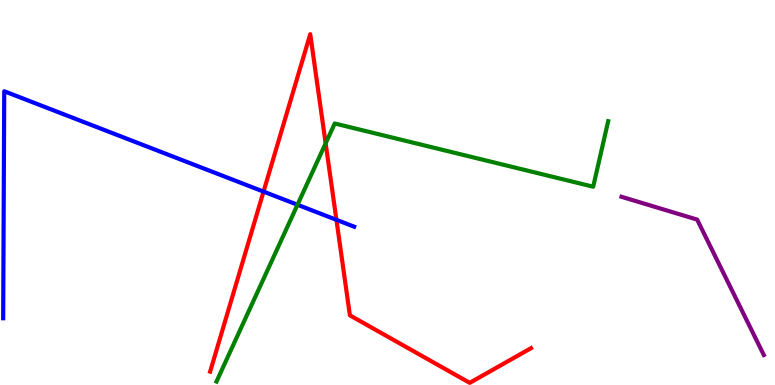[{'lines': ['blue', 'red'], 'intersections': [{'x': 3.4, 'y': 5.02}, {'x': 4.34, 'y': 4.29}]}, {'lines': ['green', 'red'], 'intersections': [{'x': 4.2, 'y': 6.28}]}, {'lines': ['purple', 'red'], 'intersections': []}, {'lines': ['blue', 'green'], 'intersections': [{'x': 3.84, 'y': 4.68}]}, {'lines': ['blue', 'purple'], 'intersections': []}, {'lines': ['green', 'purple'], 'intersections': []}]